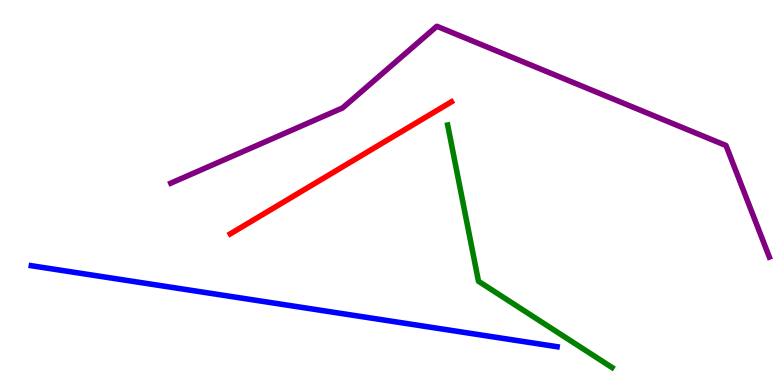[{'lines': ['blue', 'red'], 'intersections': []}, {'lines': ['green', 'red'], 'intersections': []}, {'lines': ['purple', 'red'], 'intersections': []}, {'lines': ['blue', 'green'], 'intersections': []}, {'lines': ['blue', 'purple'], 'intersections': []}, {'lines': ['green', 'purple'], 'intersections': []}]